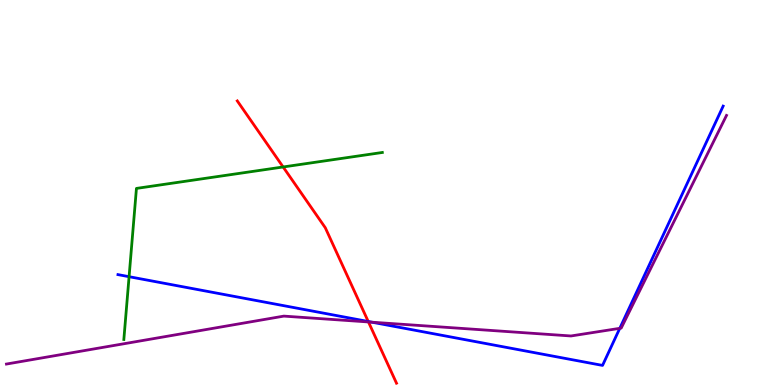[{'lines': ['blue', 'red'], 'intersections': [{'x': 4.75, 'y': 1.65}]}, {'lines': ['green', 'red'], 'intersections': [{'x': 3.65, 'y': 5.66}]}, {'lines': ['purple', 'red'], 'intersections': [{'x': 4.75, 'y': 1.64}]}, {'lines': ['blue', 'green'], 'intersections': [{'x': 1.67, 'y': 2.81}]}, {'lines': ['blue', 'purple'], 'intersections': [{'x': 4.8, 'y': 1.63}, {'x': 8.0, 'y': 1.47}]}, {'lines': ['green', 'purple'], 'intersections': []}]